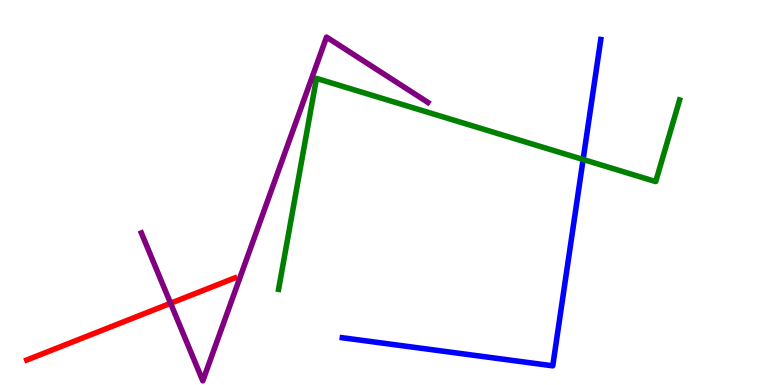[{'lines': ['blue', 'red'], 'intersections': []}, {'lines': ['green', 'red'], 'intersections': []}, {'lines': ['purple', 'red'], 'intersections': [{'x': 2.2, 'y': 2.12}]}, {'lines': ['blue', 'green'], 'intersections': [{'x': 7.52, 'y': 5.86}]}, {'lines': ['blue', 'purple'], 'intersections': []}, {'lines': ['green', 'purple'], 'intersections': []}]